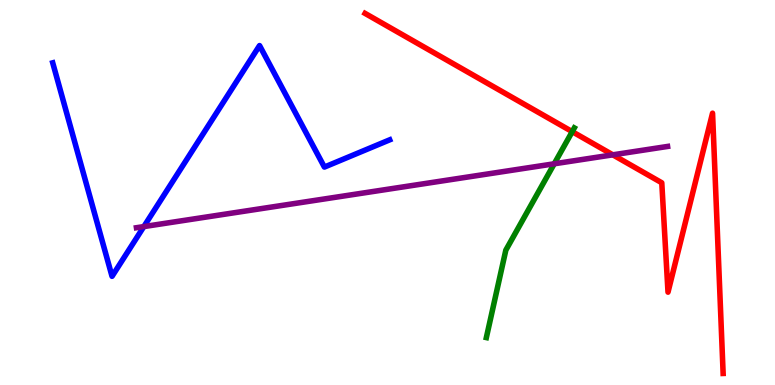[{'lines': ['blue', 'red'], 'intersections': []}, {'lines': ['green', 'red'], 'intersections': [{'x': 7.38, 'y': 6.58}]}, {'lines': ['purple', 'red'], 'intersections': [{'x': 7.91, 'y': 5.98}]}, {'lines': ['blue', 'green'], 'intersections': []}, {'lines': ['blue', 'purple'], 'intersections': [{'x': 1.86, 'y': 4.11}]}, {'lines': ['green', 'purple'], 'intersections': [{'x': 7.15, 'y': 5.75}]}]